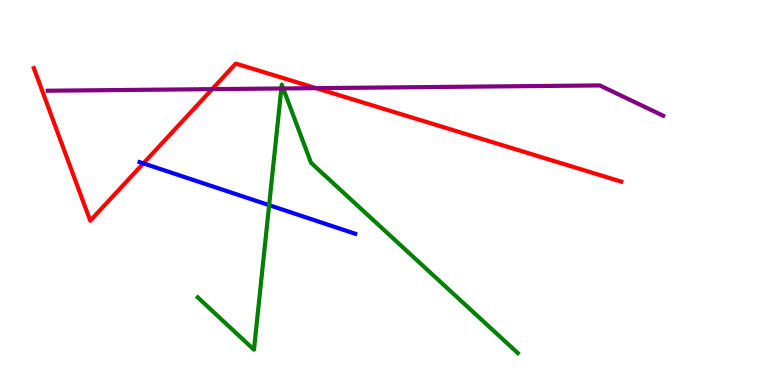[{'lines': ['blue', 'red'], 'intersections': [{'x': 1.85, 'y': 5.76}]}, {'lines': ['green', 'red'], 'intersections': []}, {'lines': ['purple', 'red'], 'intersections': [{'x': 2.74, 'y': 7.68}, {'x': 4.08, 'y': 7.71}]}, {'lines': ['blue', 'green'], 'intersections': [{'x': 3.47, 'y': 4.67}]}, {'lines': ['blue', 'purple'], 'intersections': []}, {'lines': ['green', 'purple'], 'intersections': [{'x': 3.63, 'y': 7.7}, {'x': 3.65, 'y': 7.7}]}]